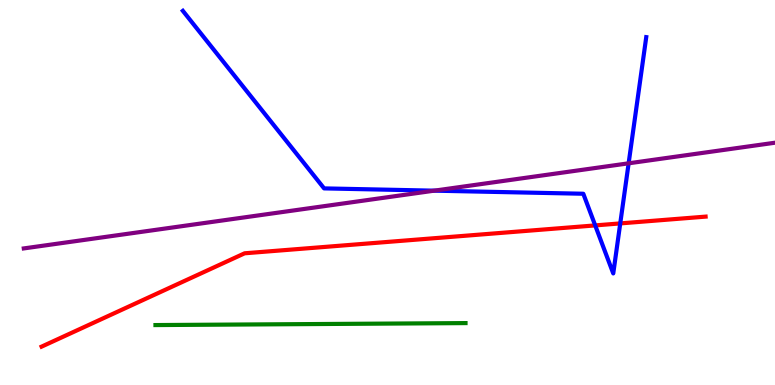[{'lines': ['blue', 'red'], 'intersections': [{'x': 7.68, 'y': 4.15}, {'x': 8.0, 'y': 4.2}]}, {'lines': ['green', 'red'], 'intersections': []}, {'lines': ['purple', 'red'], 'intersections': []}, {'lines': ['blue', 'green'], 'intersections': []}, {'lines': ['blue', 'purple'], 'intersections': [{'x': 5.6, 'y': 5.05}, {'x': 8.11, 'y': 5.76}]}, {'lines': ['green', 'purple'], 'intersections': []}]